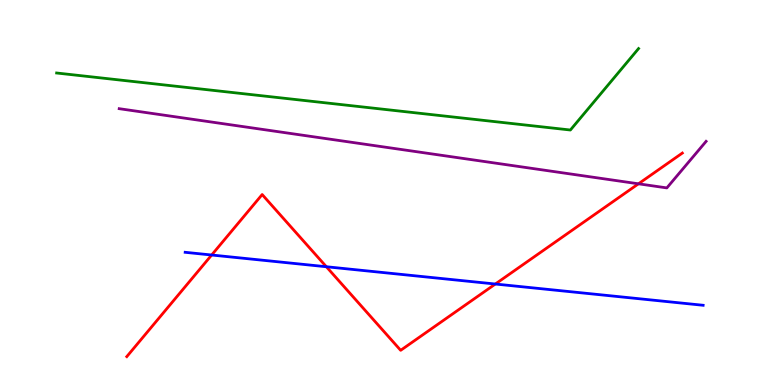[{'lines': ['blue', 'red'], 'intersections': [{'x': 2.73, 'y': 3.38}, {'x': 4.21, 'y': 3.07}, {'x': 6.39, 'y': 2.62}]}, {'lines': ['green', 'red'], 'intersections': []}, {'lines': ['purple', 'red'], 'intersections': [{'x': 8.24, 'y': 5.23}]}, {'lines': ['blue', 'green'], 'intersections': []}, {'lines': ['blue', 'purple'], 'intersections': []}, {'lines': ['green', 'purple'], 'intersections': []}]